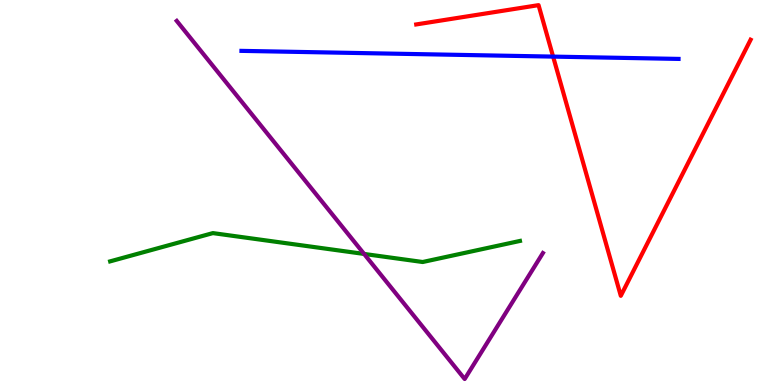[{'lines': ['blue', 'red'], 'intersections': [{'x': 7.14, 'y': 8.53}]}, {'lines': ['green', 'red'], 'intersections': []}, {'lines': ['purple', 'red'], 'intersections': []}, {'lines': ['blue', 'green'], 'intersections': []}, {'lines': ['blue', 'purple'], 'intersections': []}, {'lines': ['green', 'purple'], 'intersections': [{'x': 4.7, 'y': 3.4}]}]